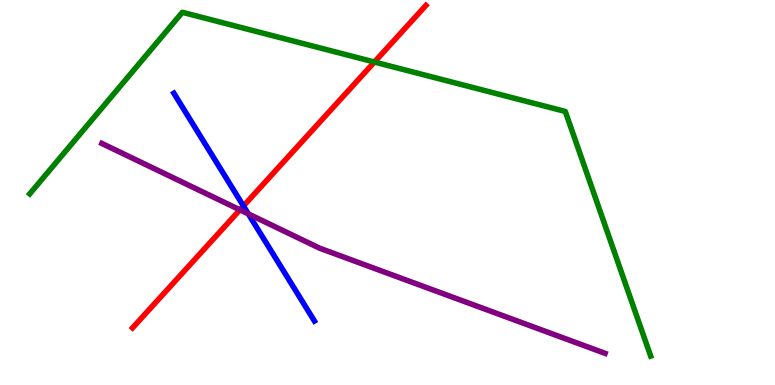[{'lines': ['blue', 'red'], 'intersections': [{'x': 3.14, 'y': 4.65}]}, {'lines': ['green', 'red'], 'intersections': [{'x': 4.83, 'y': 8.39}]}, {'lines': ['purple', 'red'], 'intersections': [{'x': 3.1, 'y': 4.55}]}, {'lines': ['blue', 'green'], 'intersections': []}, {'lines': ['blue', 'purple'], 'intersections': [{'x': 3.2, 'y': 4.44}]}, {'lines': ['green', 'purple'], 'intersections': []}]